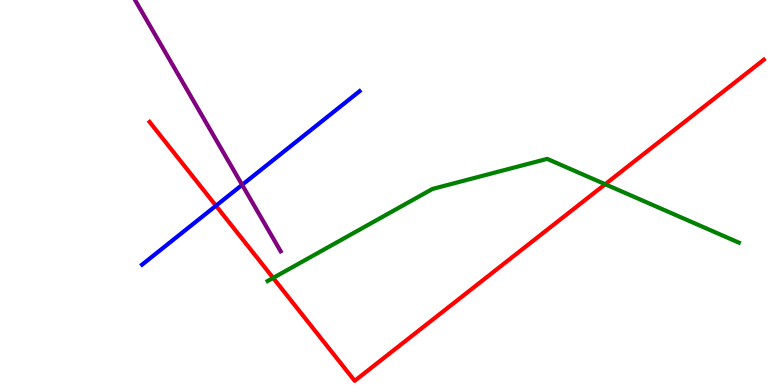[{'lines': ['blue', 'red'], 'intersections': [{'x': 2.79, 'y': 4.66}]}, {'lines': ['green', 'red'], 'intersections': [{'x': 3.52, 'y': 2.78}, {'x': 7.81, 'y': 5.21}]}, {'lines': ['purple', 'red'], 'intersections': []}, {'lines': ['blue', 'green'], 'intersections': []}, {'lines': ['blue', 'purple'], 'intersections': [{'x': 3.12, 'y': 5.2}]}, {'lines': ['green', 'purple'], 'intersections': []}]